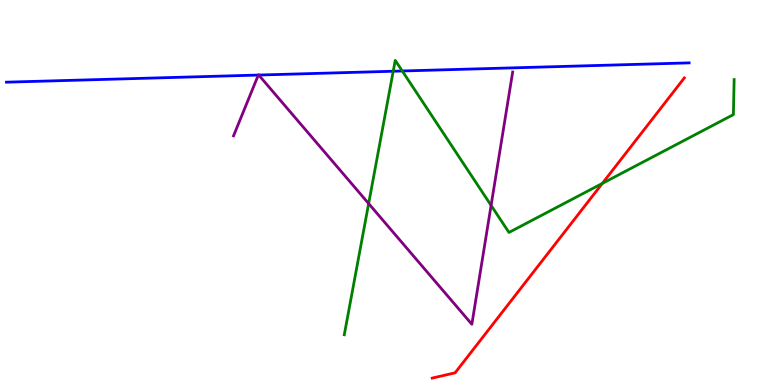[{'lines': ['blue', 'red'], 'intersections': []}, {'lines': ['green', 'red'], 'intersections': [{'x': 7.77, 'y': 5.24}]}, {'lines': ['purple', 'red'], 'intersections': []}, {'lines': ['blue', 'green'], 'intersections': [{'x': 5.07, 'y': 8.15}, {'x': 5.19, 'y': 8.16}]}, {'lines': ['blue', 'purple'], 'intersections': [{'x': 3.33, 'y': 8.05}, {'x': 3.34, 'y': 8.05}]}, {'lines': ['green', 'purple'], 'intersections': [{'x': 4.76, 'y': 4.71}, {'x': 6.34, 'y': 4.67}]}]